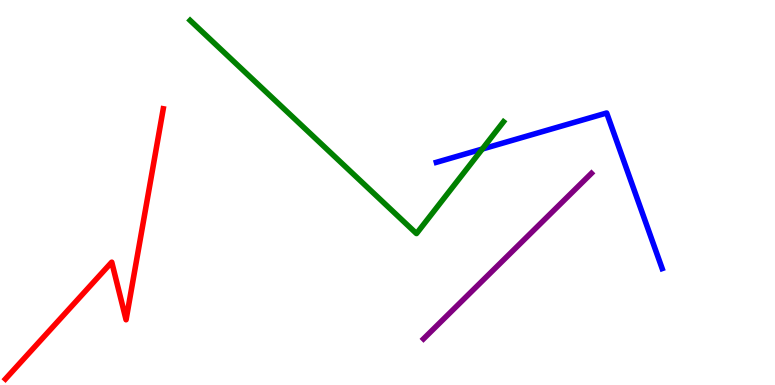[{'lines': ['blue', 'red'], 'intersections': []}, {'lines': ['green', 'red'], 'intersections': []}, {'lines': ['purple', 'red'], 'intersections': []}, {'lines': ['blue', 'green'], 'intersections': [{'x': 6.22, 'y': 6.13}]}, {'lines': ['blue', 'purple'], 'intersections': []}, {'lines': ['green', 'purple'], 'intersections': []}]